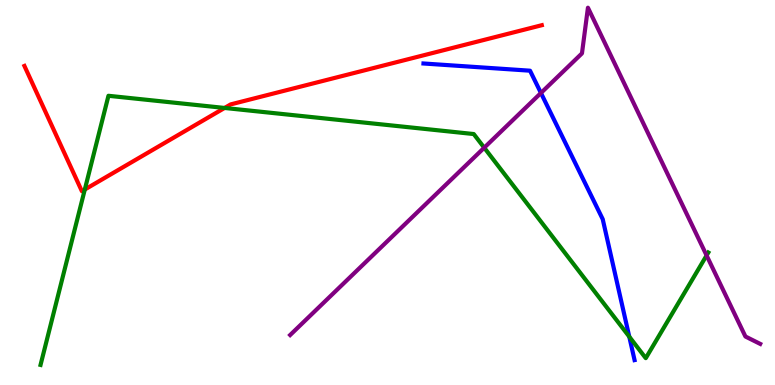[{'lines': ['blue', 'red'], 'intersections': []}, {'lines': ['green', 'red'], 'intersections': [{'x': 1.09, 'y': 5.08}, {'x': 2.9, 'y': 7.2}]}, {'lines': ['purple', 'red'], 'intersections': []}, {'lines': ['blue', 'green'], 'intersections': [{'x': 8.12, 'y': 1.26}]}, {'lines': ['blue', 'purple'], 'intersections': [{'x': 6.98, 'y': 7.58}]}, {'lines': ['green', 'purple'], 'intersections': [{'x': 6.25, 'y': 6.16}, {'x': 9.12, 'y': 3.37}]}]